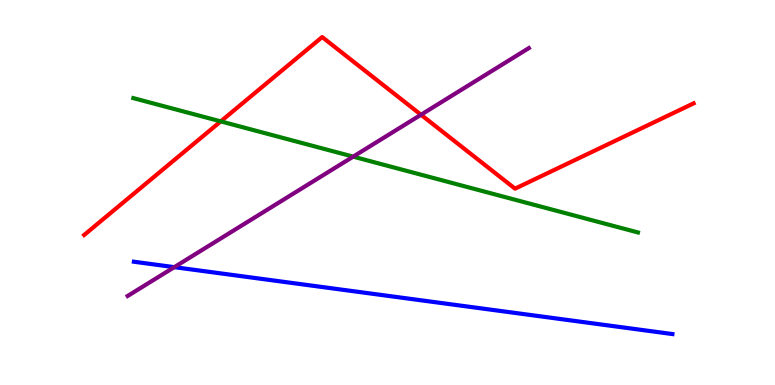[{'lines': ['blue', 'red'], 'intersections': []}, {'lines': ['green', 'red'], 'intersections': [{'x': 2.85, 'y': 6.85}]}, {'lines': ['purple', 'red'], 'intersections': [{'x': 5.43, 'y': 7.02}]}, {'lines': ['blue', 'green'], 'intersections': []}, {'lines': ['blue', 'purple'], 'intersections': [{'x': 2.25, 'y': 3.06}]}, {'lines': ['green', 'purple'], 'intersections': [{'x': 4.56, 'y': 5.93}]}]